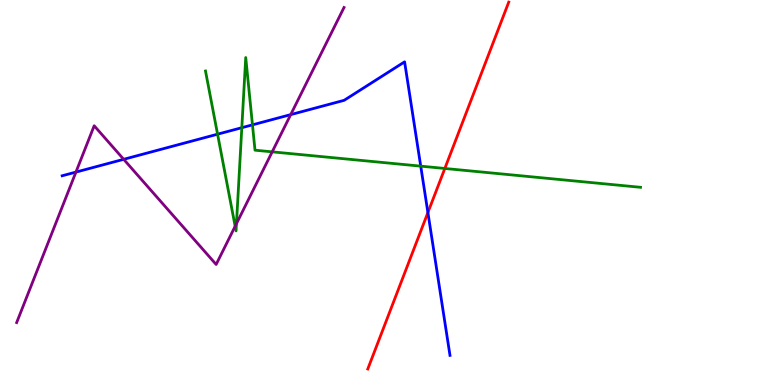[{'lines': ['blue', 'red'], 'intersections': [{'x': 5.52, 'y': 4.48}]}, {'lines': ['green', 'red'], 'intersections': [{'x': 5.74, 'y': 5.62}]}, {'lines': ['purple', 'red'], 'intersections': []}, {'lines': ['blue', 'green'], 'intersections': [{'x': 2.81, 'y': 6.51}, {'x': 3.12, 'y': 6.68}, {'x': 3.26, 'y': 6.76}, {'x': 5.43, 'y': 5.68}]}, {'lines': ['blue', 'purple'], 'intersections': [{'x': 0.98, 'y': 5.53}, {'x': 1.6, 'y': 5.86}, {'x': 3.75, 'y': 7.02}]}, {'lines': ['green', 'purple'], 'intersections': [{'x': 3.03, 'y': 4.12}, {'x': 3.05, 'y': 4.19}, {'x': 3.51, 'y': 6.06}]}]